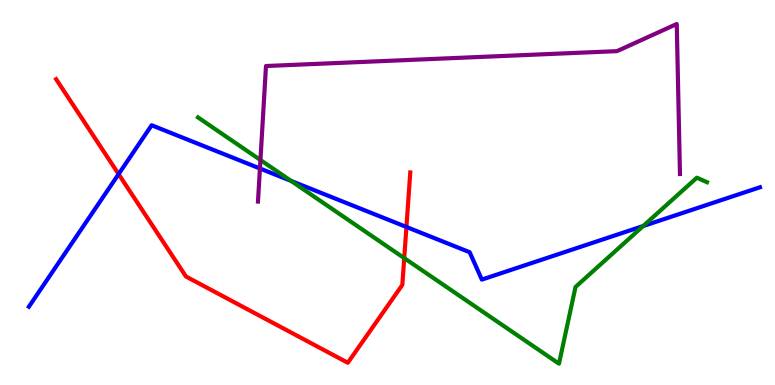[{'lines': ['blue', 'red'], 'intersections': [{'x': 1.53, 'y': 5.48}, {'x': 5.24, 'y': 4.1}]}, {'lines': ['green', 'red'], 'intersections': [{'x': 5.22, 'y': 3.3}]}, {'lines': ['purple', 'red'], 'intersections': []}, {'lines': ['blue', 'green'], 'intersections': [{'x': 3.76, 'y': 5.3}, {'x': 8.3, 'y': 4.13}]}, {'lines': ['blue', 'purple'], 'intersections': [{'x': 3.35, 'y': 5.62}]}, {'lines': ['green', 'purple'], 'intersections': [{'x': 3.36, 'y': 5.84}]}]